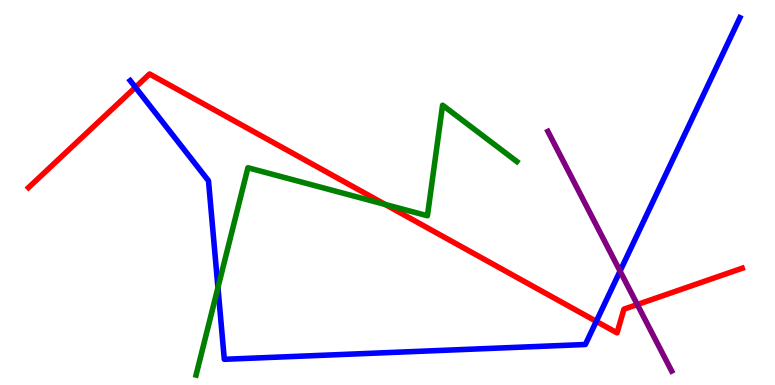[{'lines': ['blue', 'red'], 'intersections': [{'x': 1.75, 'y': 7.73}, {'x': 7.69, 'y': 1.65}]}, {'lines': ['green', 'red'], 'intersections': [{'x': 4.97, 'y': 4.69}]}, {'lines': ['purple', 'red'], 'intersections': [{'x': 8.22, 'y': 2.09}]}, {'lines': ['blue', 'green'], 'intersections': [{'x': 2.81, 'y': 2.53}]}, {'lines': ['blue', 'purple'], 'intersections': [{'x': 8.0, 'y': 2.96}]}, {'lines': ['green', 'purple'], 'intersections': []}]